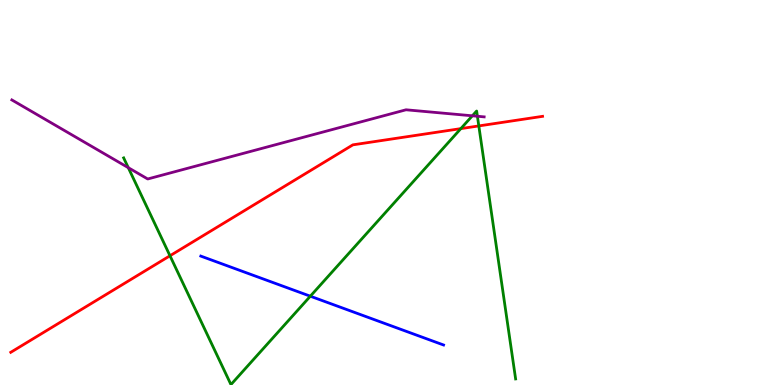[{'lines': ['blue', 'red'], 'intersections': []}, {'lines': ['green', 'red'], 'intersections': [{'x': 2.19, 'y': 3.36}, {'x': 5.95, 'y': 6.66}, {'x': 6.18, 'y': 6.73}]}, {'lines': ['purple', 'red'], 'intersections': []}, {'lines': ['blue', 'green'], 'intersections': [{'x': 4.0, 'y': 2.31}]}, {'lines': ['blue', 'purple'], 'intersections': []}, {'lines': ['green', 'purple'], 'intersections': [{'x': 1.66, 'y': 5.64}, {'x': 6.09, 'y': 6.99}, {'x': 6.16, 'y': 6.98}]}]